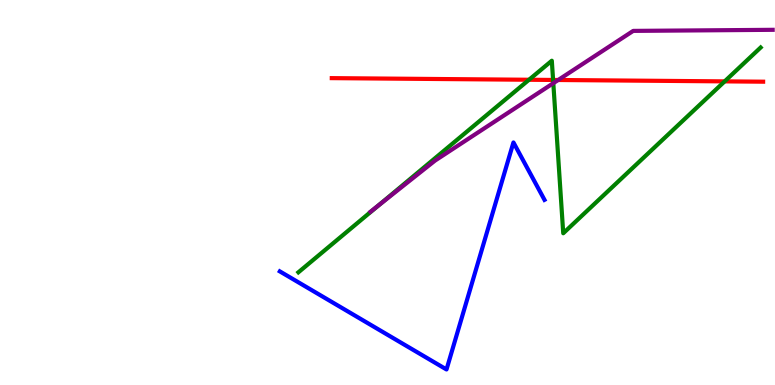[{'lines': ['blue', 'red'], 'intersections': []}, {'lines': ['green', 'red'], 'intersections': [{'x': 6.83, 'y': 7.93}, {'x': 7.14, 'y': 7.92}, {'x': 9.35, 'y': 7.89}]}, {'lines': ['purple', 'red'], 'intersections': [{'x': 7.2, 'y': 7.92}]}, {'lines': ['blue', 'green'], 'intersections': []}, {'lines': ['blue', 'purple'], 'intersections': []}, {'lines': ['green', 'purple'], 'intersections': [{'x': 4.89, 'y': 4.67}, {'x': 7.14, 'y': 7.84}]}]